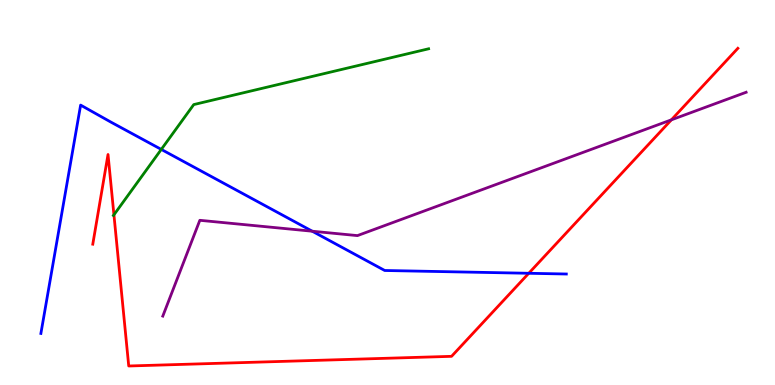[{'lines': ['blue', 'red'], 'intersections': [{'x': 6.82, 'y': 2.9}]}, {'lines': ['green', 'red'], 'intersections': [{'x': 1.47, 'y': 4.42}]}, {'lines': ['purple', 'red'], 'intersections': [{'x': 8.66, 'y': 6.89}]}, {'lines': ['blue', 'green'], 'intersections': [{'x': 2.08, 'y': 6.12}]}, {'lines': ['blue', 'purple'], 'intersections': [{'x': 4.03, 'y': 3.99}]}, {'lines': ['green', 'purple'], 'intersections': []}]